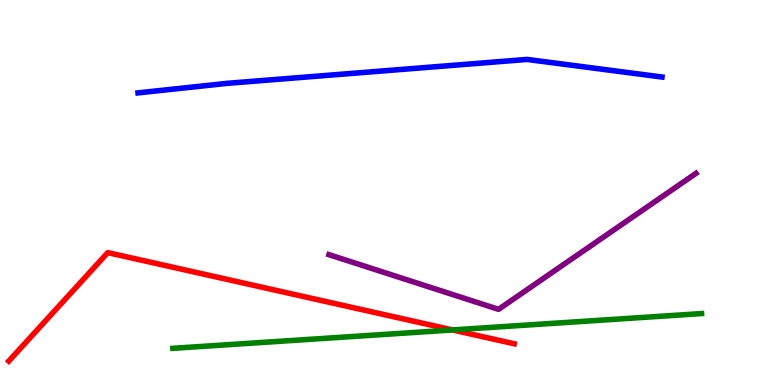[{'lines': ['blue', 'red'], 'intersections': []}, {'lines': ['green', 'red'], 'intersections': [{'x': 5.84, 'y': 1.43}]}, {'lines': ['purple', 'red'], 'intersections': []}, {'lines': ['blue', 'green'], 'intersections': []}, {'lines': ['blue', 'purple'], 'intersections': []}, {'lines': ['green', 'purple'], 'intersections': []}]